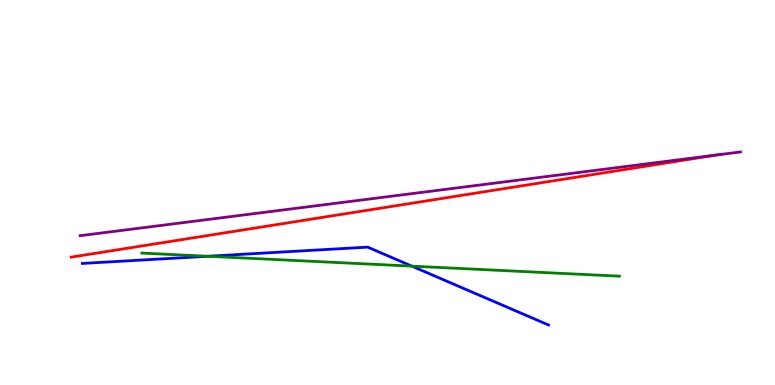[{'lines': ['blue', 'red'], 'intersections': []}, {'lines': ['green', 'red'], 'intersections': []}, {'lines': ['purple', 'red'], 'intersections': [{'x': 9.25, 'y': 5.97}]}, {'lines': ['blue', 'green'], 'intersections': [{'x': 2.68, 'y': 3.34}, {'x': 5.31, 'y': 3.09}]}, {'lines': ['blue', 'purple'], 'intersections': []}, {'lines': ['green', 'purple'], 'intersections': []}]